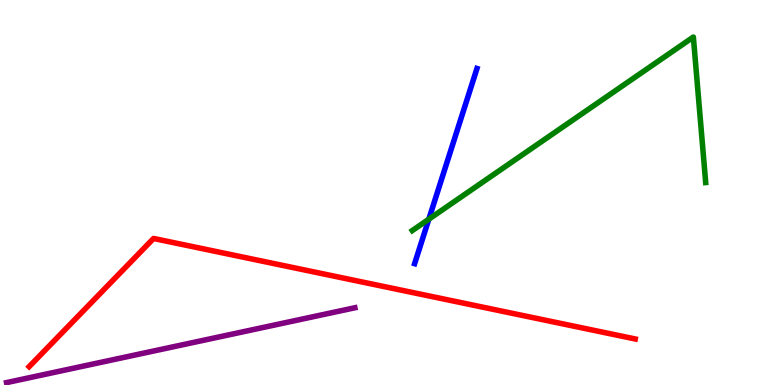[{'lines': ['blue', 'red'], 'intersections': []}, {'lines': ['green', 'red'], 'intersections': []}, {'lines': ['purple', 'red'], 'intersections': []}, {'lines': ['blue', 'green'], 'intersections': [{'x': 5.53, 'y': 4.31}]}, {'lines': ['blue', 'purple'], 'intersections': []}, {'lines': ['green', 'purple'], 'intersections': []}]